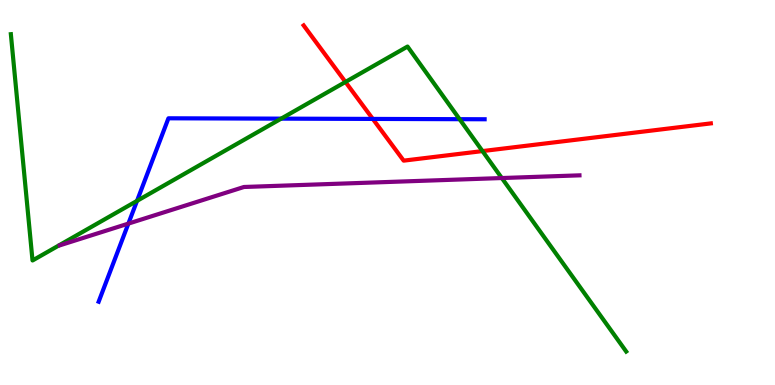[{'lines': ['blue', 'red'], 'intersections': [{'x': 4.81, 'y': 6.91}]}, {'lines': ['green', 'red'], 'intersections': [{'x': 4.46, 'y': 7.87}, {'x': 6.23, 'y': 6.08}]}, {'lines': ['purple', 'red'], 'intersections': []}, {'lines': ['blue', 'green'], 'intersections': [{'x': 1.77, 'y': 4.78}, {'x': 3.63, 'y': 6.92}, {'x': 5.93, 'y': 6.9}]}, {'lines': ['blue', 'purple'], 'intersections': [{'x': 1.66, 'y': 4.19}]}, {'lines': ['green', 'purple'], 'intersections': [{'x': 6.47, 'y': 5.38}]}]